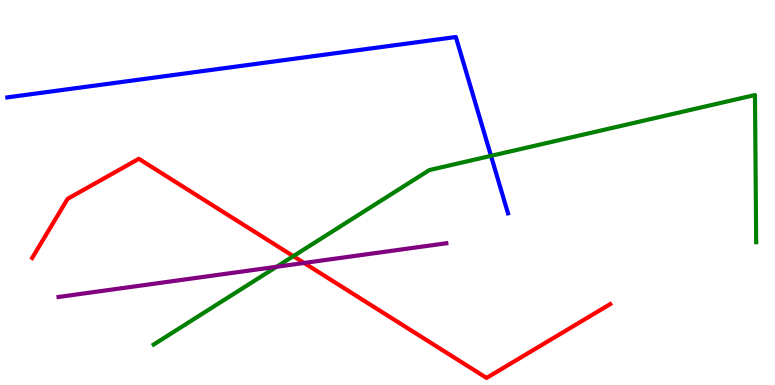[{'lines': ['blue', 'red'], 'intersections': []}, {'lines': ['green', 'red'], 'intersections': [{'x': 3.78, 'y': 3.35}]}, {'lines': ['purple', 'red'], 'intersections': [{'x': 3.92, 'y': 3.17}]}, {'lines': ['blue', 'green'], 'intersections': [{'x': 6.34, 'y': 5.95}]}, {'lines': ['blue', 'purple'], 'intersections': []}, {'lines': ['green', 'purple'], 'intersections': [{'x': 3.57, 'y': 3.07}]}]